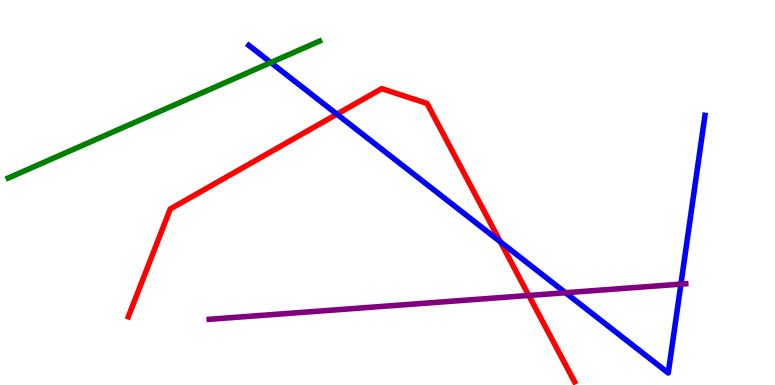[{'lines': ['blue', 'red'], 'intersections': [{'x': 4.35, 'y': 7.03}, {'x': 6.46, 'y': 3.72}]}, {'lines': ['green', 'red'], 'intersections': []}, {'lines': ['purple', 'red'], 'intersections': [{'x': 6.82, 'y': 2.33}]}, {'lines': ['blue', 'green'], 'intersections': [{'x': 3.49, 'y': 8.38}]}, {'lines': ['blue', 'purple'], 'intersections': [{'x': 7.3, 'y': 2.4}, {'x': 8.79, 'y': 2.62}]}, {'lines': ['green', 'purple'], 'intersections': []}]